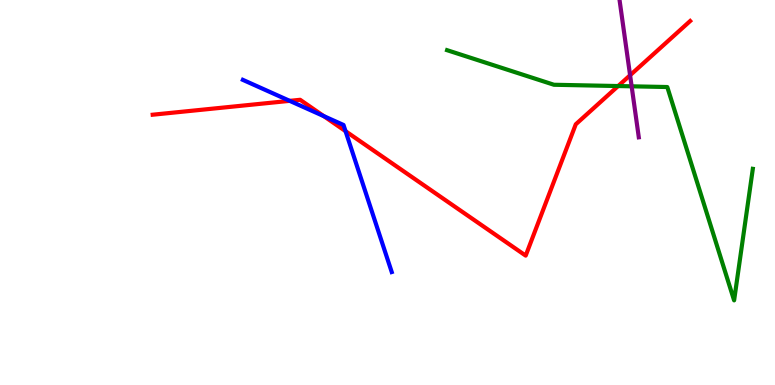[{'lines': ['blue', 'red'], 'intersections': [{'x': 3.74, 'y': 7.38}, {'x': 4.18, 'y': 6.98}, {'x': 4.46, 'y': 6.59}]}, {'lines': ['green', 'red'], 'intersections': [{'x': 7.98, 'y': 7.77}]}, {'lines': ['purple', 'red'], 'intersections': [{'x': 8.13, 'y': 8.05}]}, {'lines': ['blue', 'green'], 'intersections': []}, {'lines': ['blue', 'purple'], 'intersections': []}, {'lines': ['green', 'purple'], 'intersections': [{'x': 8.15, 'y': 7.76}]}]